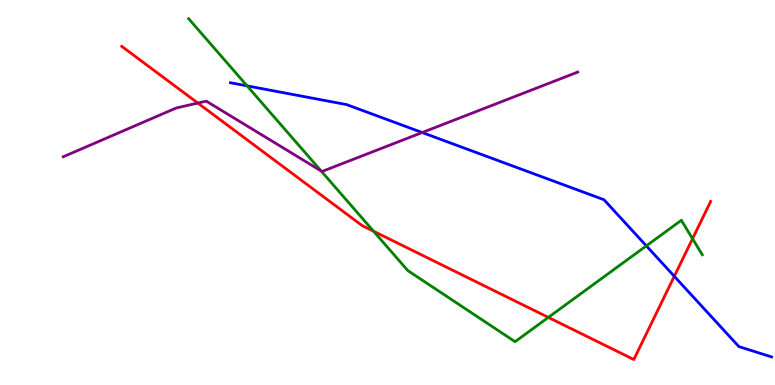[{'lines': ['blue', 'red'], 'intersections': [{'x': 8.7, 'y': 2.82}]}, {'lines': ['green', 'red'], 'intersections': [{'x': 4.82, 'y': 3.99}, {'x': 7.08, 'y': 1.76}, {'x': 8.94, 'y': 3.8}]}, {'lines': ['purple', 'red'], 'intersections': [{'x': 2.55, 'y': 7.32}]}, {'lines': ['blue', 'green'], 'intersections': [{'x': 3.19, 'y': 7.77}, {'x': 8.34, 'y': 3.61}]}, {'lines': ['blue', 'purple'], 'intersections': [{'x': 5.45, 'y': 6.56}]}, {'lines': ['green', 'purple'], 'intersections': [{'x': 4.14, 'y': 5.56}]}]